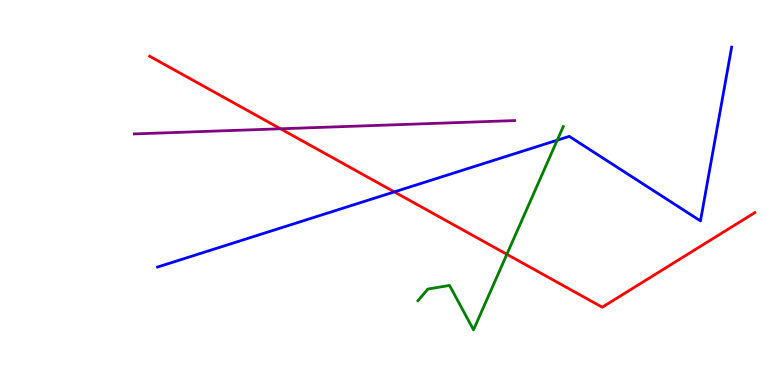[{'lines': ['blue', 'red'], 'intersections': [{'x': 5.09, 'y': 5.02}]}, {'lines': ['green', 'red'], 'intersections': [{'x': 6.54, 'y': 3.39}]}, {'lines': ['purple', 'red'], 'intersections': [{'x': 3.62, 'y': 6.65}]}, {'lines': ['blue', 'green'], 'intersections': [{'x': 7.19, 'y': 6.36}]}, {'lines': ['blue', 'purple'], 'intersections': []}, {'lines': ['green', 'purple'], 'intersections': []}]